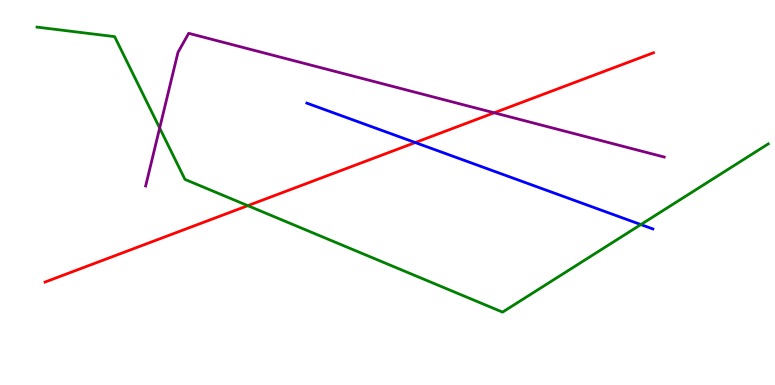[{'lines': ['blue', 'red'], 'intersections': [{'x': 5.36, 'y': 6.3}]}, {'lines': ['green', 'red'], 'intersections': [{'x': 3.2, 'y': 4.66}]}, {'lines': ['purple', 'red'], 'intersections': [{'x': 6.38, 'y': 7.07}]}, {'lines': ['blue', 'green'], 'intersections': [{'x': 8.27, 'y': 4.17}]}, {'lines': ['blue', 'purple'], 'intersections': []}, {'lines': ['green', 'purple'], 'intersections': [{'x': 2.06, 'y': 6.67}]}]